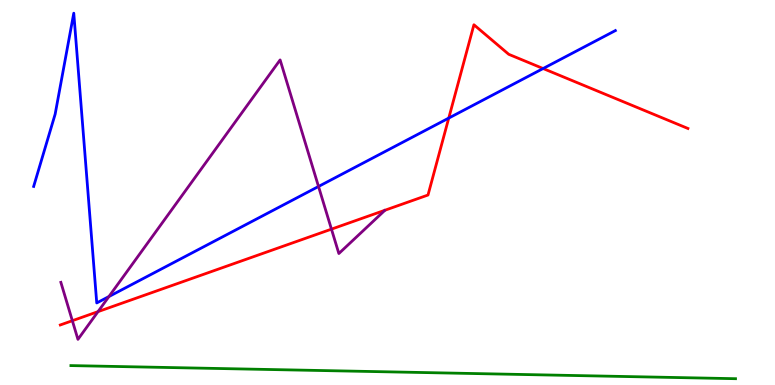[{'lines': ['blue', 'red'], 'intersections': [{'x': 5.79, 'y': 6.93}, {'x': 7.01, 'y': 8.22}]}, {'lines': ['green', 'red'], 'intersections': []}, {'lines': ['purple', 'red'], 'intersections': [{'x': 0.934, 'y': 1.67}, {'x': 1.26, 'y': 1.91}, {'x': 4.28, 'y': 4.05}]}, {'lines': ['blue', 'green'], 'intersections': []}, {'lines': ['blue', 'purple'], 'intersections': [{'x': 1.41, 'y': 2.3}, {'x': 4.11, 'y': 5.16}]}, {'lines': ['green', 'purple'], 'intersections': []}]